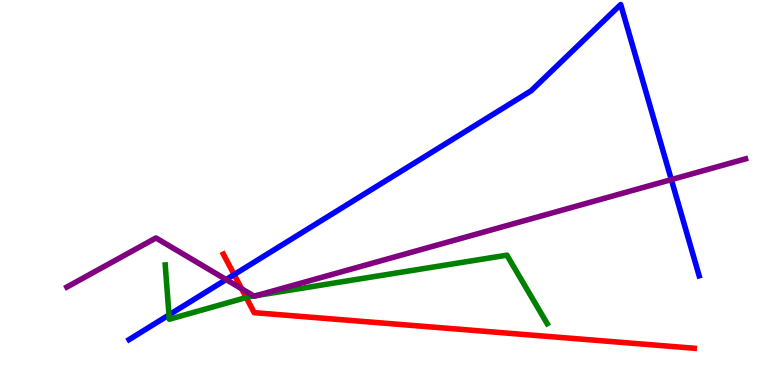[{'lines': ['blue', 'red'], 'intersections': [{'x': 3.02, 'y': 2.87}]}, {'lines': ['green', 'red'], 'intersections': [{'x': 3.18, 'y': 2.27}]}, {'lines': ['purple', 'red'], 'intersections': [{'x': 3.12, 'y': 2.5}]}, {'lines': ['blue', 'green'], 'intersections': [{'x': 2.18, 'y': 1.82}]}, {'lines': ['blue', 'purple'], 'intersections': [{'x': 2.92, 'y': 2.74}, {'x': 8.66, 'y': 5.33}]}, {'lines': ['green', 'purple'], 'intersections': [{'x': 3.28, 'y': 2.31}, {'x': 3.31, 'y': 2.32}]}]